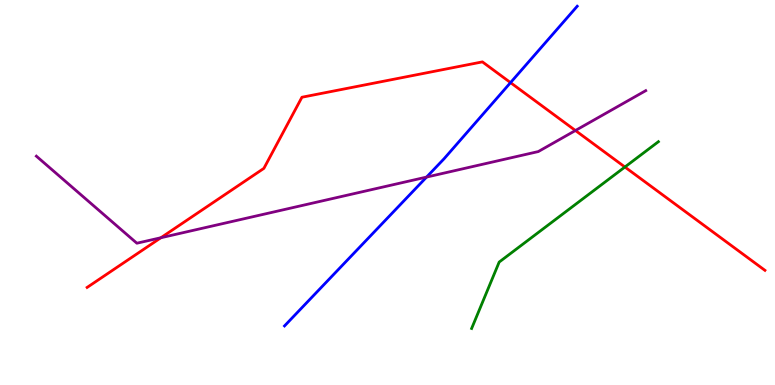[{'lines': ['blue', 'red'], 'intersections': [{'x': 6.59, 'y': 7.85}]}, {'lines': ['green', 'red'], 'intersections': [{'x': 8.06, 'y': 5.66}]}, {'lines': ['purple', 'red'], 'intersections': [{'x': 2.08, 'y': 3.83}, {'x': 7.42, 'y': 6.61}]}, {'lines': ['blue', 'green'], 'intersections': []}, {'lines': ['blue', 'purple'], 'intersections': [{'x': 5.5, 'y': 5.4}]}, {'lines': ['green', 'purple'], 'intersections': []}]